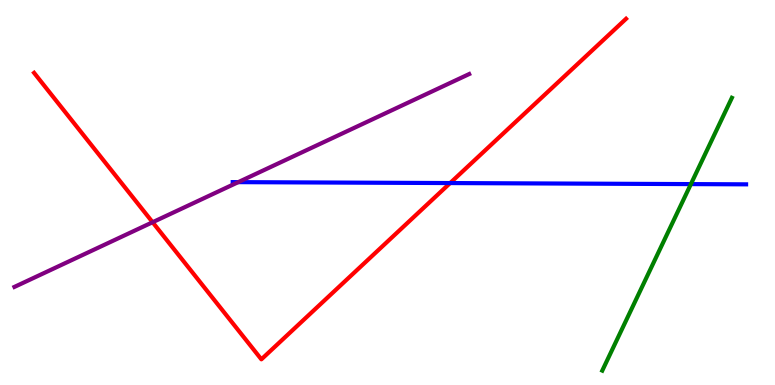[{'lines': ['blue', 'red'], 'intersections': [{'x': 5.81, 'y': 5.25}]}, {'lines': ['green', 'red'], 'intersections': []}, {'lines': ['purple', 'red'], 'intersections': [{'x': 1.97, 'y': 4.23}]}, {'lines': ['blue', 'green'], 'intersections': [{'x': 8.91, 'y': 5.22}]}, {'lines': ['blue', 'purple'], 'intersections': [{'x': 3.07, 'y': 5.27}]}, {'lines': ['green', 'purple'], 'intersections': []}]